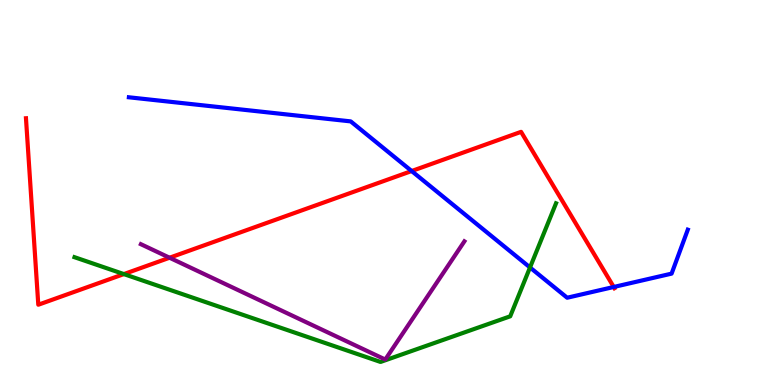[{'lines': ['blue', 'red'], 'intersections': [{'x': 5.31, 'y': 5.56}, {'x': 7.92, 'y': 2.55}]}, {'lines': ['green', 'red'], 'intersections': [{'x': 1.6, 'y': 2.88}]}, {'lines': ['purple', 'red'], 'intersections': [{'x': 2.19, 'y': 3.31}]}, {'lines': ['blue', 'green'], 'intersections': [{'x': 6.84, 'y': 3.05}]}, {'lines': ['blue', 'purple'], 'intersections': []}, {'lines': ['green', 'purple'], 'intersections': []}]